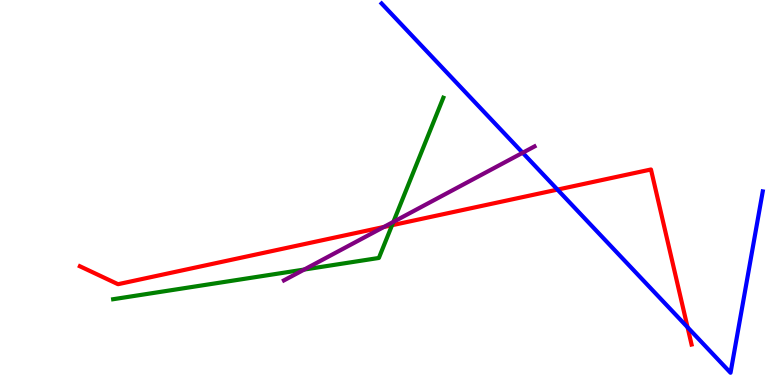[{'lines': ['blue', 'red'], 'intersections': [{'x': 7.19, 'y': 5.08}, {'x': 8.87, 'y': 1.5}]}, {'lines': ['green', 'red'], 'intersections': [{'x': 5.06, 'y': 4.15}]}, {'lines': ['purple', 'red'], 'intersections': [{'x': 4.95, 'y': 4.1}]}, {'lines': ['blue', 'green'], 'intersections': []}, {'lines': ['blue', 'purple'], 'intersections': [{'x': 6.74, 'y': 6.03}]}, {'lines': ['green', 'purple'], 'intersections': [{'x': 3.93, 'y': 3.0}, {'x': 5.08, 'y': 4.24}]}]